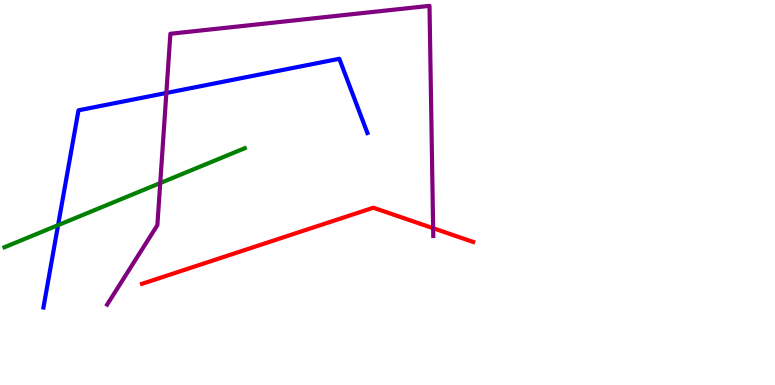[{'lines': ['blue', 'red'], 'intersections': []}, {'lines': ['green', 'red'], 'intersections': []}, {'lines': ['purple', 'red'], 'intersections': [{'x': 5.59, 'y': 4.07}]}, {'lines': ['blue', 'green'], 'intersections': [{'x': 0.749, 'y': 4.15}]}, {'lines': ['blue', 'purple'], 'intersections': [{'x': 2.15, 'y': 7.59}]}, {'lines': ['green', 'purple'], 'intersections': [{'x': 2.07, 'y': 5.25}]}]